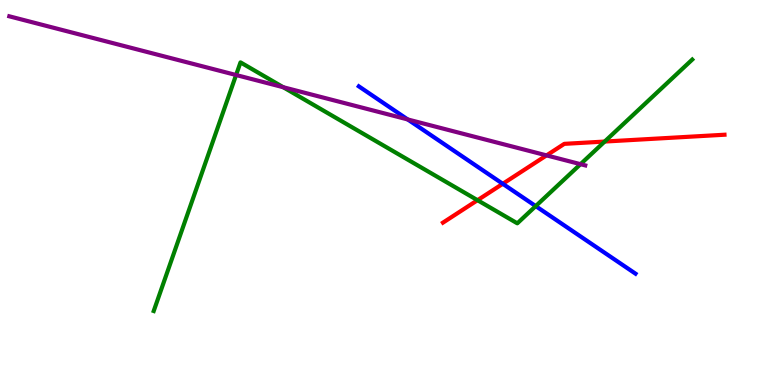[{'lines': ['blue', 'red'], 'intersections': [{'x': 6.49, 'y': 5.23}]}, {'lines': ['green', 'red'], 'intersections': [{'x': 6.16, 'y': 4.8}, {'x': 7.8, 'y': 6.32}]}, {'lines': ['purple', 'red'], 'intersections': [{'x': 7.05, 'y': 5.96}]}, {'lines': ['blue', 'green'], 'intersections': [{'x': 6.91, 'y': 4.65}]}, {'lines': ['blue', 'purple'], 'intersections': [{'x': 5.26, 'y': 6.9}]}, {'lines': ['green', 'purple'], 'intersections': [{'x': 3.05, 'y': 8.05}, {'x': 3.65, 'y': 7.73}, {'x': 7.49, 'y': 5.74}]}]